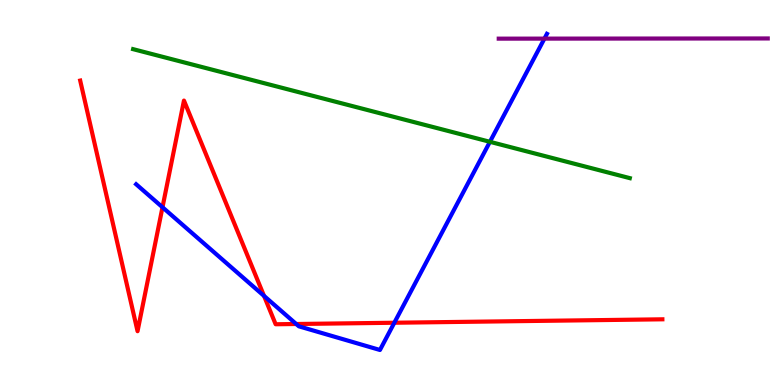[{'lines': ['blue', 'red'], 'intersections': [{'x': 2.1, 'y': 4.62}, {'x': 3.41, 'y': 2.31}, {'x': 3.82, 'y': 1.58}, {'x': 5.09, 'y': 1.62}]}, {'lines': ['green', 'red'], 'intersections': []}, {'lines': ['purple', 'red'], 'intersections': []}, {'lines': ['blue', 'green'], 'intersections': [{'x': 6.32, 'y': 6.32}]}, {'lines': ['blue', 'purple'], 'intersections': [{'x': 7.02, 'y': 9.0}]}, {'lines': ['green', 'purple'], 'intersections': []}]